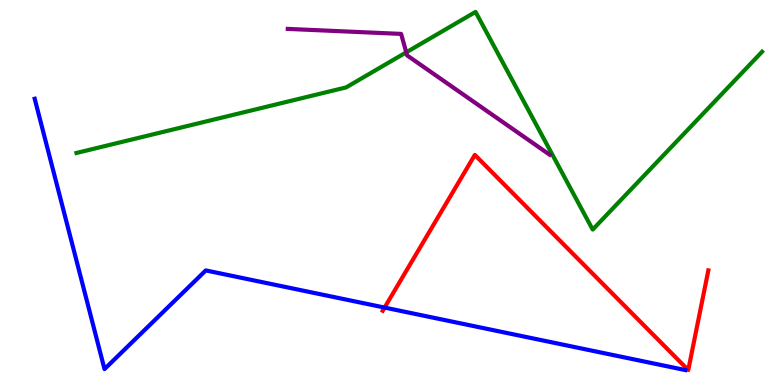[{'lines': ['blue', 'red'], 'intersections': [{'x': 4.96, 'y': 2.01}]}, {'lines': ['green', 'red'], 'intersections': []}, {'lines': ['purple', 'red'], 'intersections': []}, {'lines': ['blue', 'green'], 'intersections': []}, {'lines': ['blue', 'purple'], 'intersections': []}, {'lines': ['green', 'purple'], 'intersections': [{'x': 5.24, 'y': 8.64}]}]